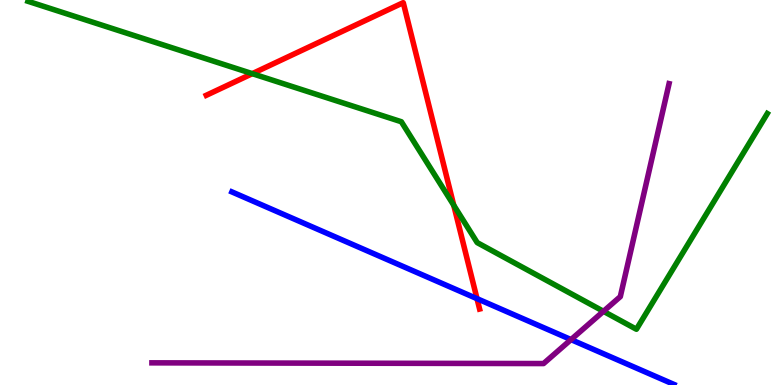[{'lines': ['blue', 'red'], 'intersections': [{'x': 6.16, 'y': 2.24}]}, {'lines': ['green', 'red'], 'intersections': [{'x': 3.26, 'y': 8.09}, {'x': 5.85, 'y': 4.67}]}, {'lines': ['purple', 'red'], 'intersections': []}, {'lines': ['blue', 'green'], 'intersections': []}, {'lines': ['blue', 'purple'], 'intersections': [{'x': 7.37, 'y': 1.18}]}, {'lines': ['green', 'purple'], 'intersections': [{'x': 7.79, 'y': 1.91}]}]